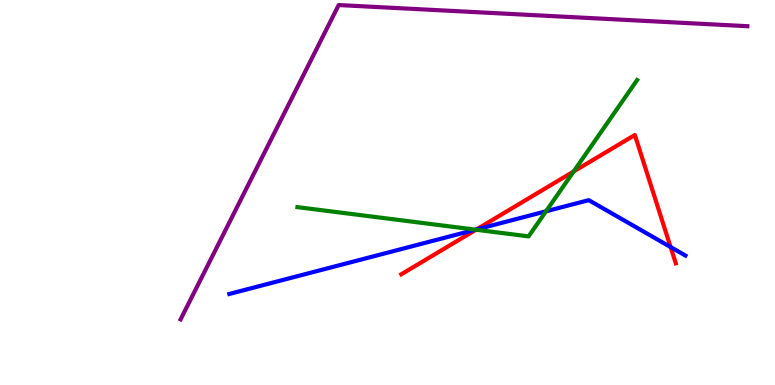[{'lines': ['blue', 'red'], 'intersections': [{'x': 6.15, 'y': 4.04}, {'x': 8.65, 'y': 3.58}]}, {'lines': ['green', 'red'], 'intersections': [{'x': 6.14, 'y': 4.03}, {'x': 7.4, 'y': 5.55}]}, {'lines': ['purple', 'red'], 'intersections': []}, {'lines': ['blue', 'green'], 'intersections': [{'x': 6.14, 'y': 4.03}, {'x': 7.05, 'y': 4.51}]}, {'lines': ['blue', 'purple'], 'intersections': []}, {'lines': ['green', 'purple'], 'intersections': []}]